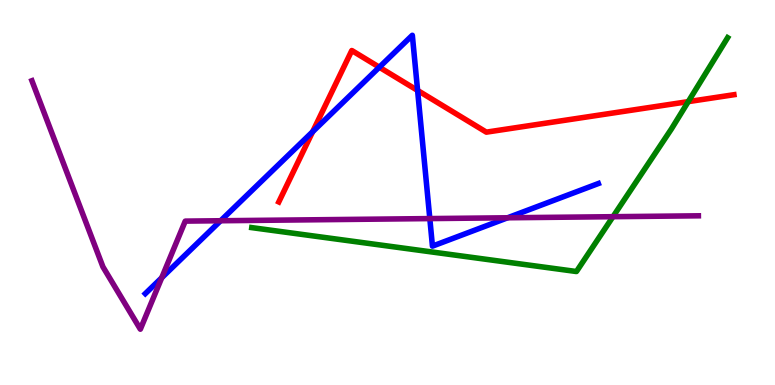[{'lines': ['blue', 'red'], 'intersections': [{'x': 4.03, 'y': 6.58}, {'x': 4.89, 'y': 8.25}, {'x': 5.39, 'y': 7.65}]}, {'lines': ['green', 'red'], 'intersections': [{'x': 8.88, 'y': 7.36}]}, {'lines': ['purple', 'red'], 'intersections': []}, {'lines': ['blue', 'green'], 'intersections': []}, {'lines': ['blue', 'purple'], 'intersections': [{'x': 2.09, 'y': 2.79}, {'x': 2.85, 'y': 4.27}, {'x': 5.55, 'y': 4.32}, {'x': 6.55, 'y': 4.34}]}, {'lines': ['green', 'purple'], 'intersections': [{'x': 7.91, 'y': 4.37}]}]